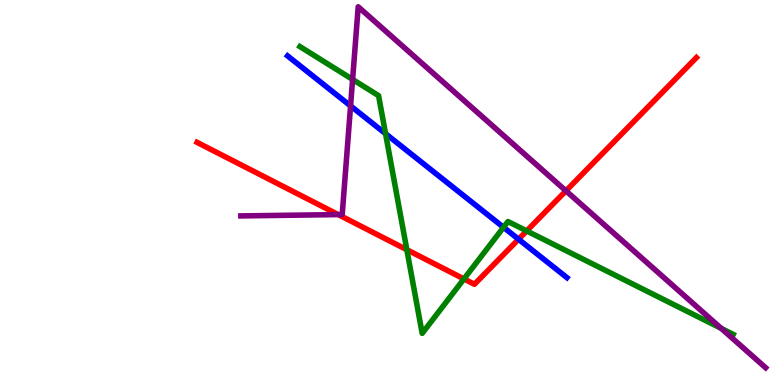[{'lines': ['blue', 'red'], 'intersections': [{'x': 6.69, 'y': 3.79}]}, {'lines': ['green', 'red'], 'intersections': [{'x': 5.25, 'y': 3.51}, {'x': 5.99, 'y': 2.76}, {'x': 6.8, 'y': 4.0}]}, {'lines': ['purple', 'red'], 'intersections': [{'x': 4.36, 'y': 4.43}, {'x': 7.3, 'y': 5.04}]}, {'lines': ['blue', 'green'], 'intersections': [{'x': 4.97, 'y': 6.53}, {'x': 6.5, 'y': 4.1}]}, {'lines': ['blue', 'purple'], 'intersections': [{'x': 4.52, 'y': 7.25}]}, {'lines': ['green', 'purple'], 'intersections': [{'x': 4.55, 'y': 7.94}, {'x': 9.31, 'y': 1.47}]}]